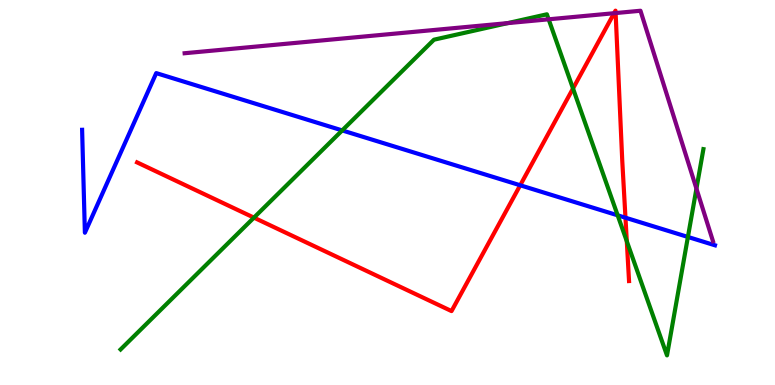[{'lines': ['blue', 'red'], 'intersections': [{'x': 6.71, 'y': 5.19}, {'x': 8.07, 'y': 4.35}]}, {'lines': ['green', 'red'], 'intersections': [{'x': 3.28, 'y': 4.35}, {'x': 7.39, 'y': 7.7}, {'x': 8.09, 'y': 3.73}]}, {'lines': ['purple', 'red'], 'intersections': [{'x': 7.92, 'y': 9.66}, {'x': 7.94, 'y': 9.66}]}, {'lines': ['blue', 'green'], 'intersections': [{'x': 4.42, 'y': 6.61}, {'x': 7.97, 'y': 4.41}, {'x': 8.88, 'y': 3.85}]}, {'lines': ['blue', 'purple'], 'intersections': []}, {'lines': ['green', 'purple'], 'intersections': [{'x': 6.55, 'y': 9.4}, {'x': 7.08, 'y': 9.5}, {'x': 8.99, 'y': 5.1}]}]